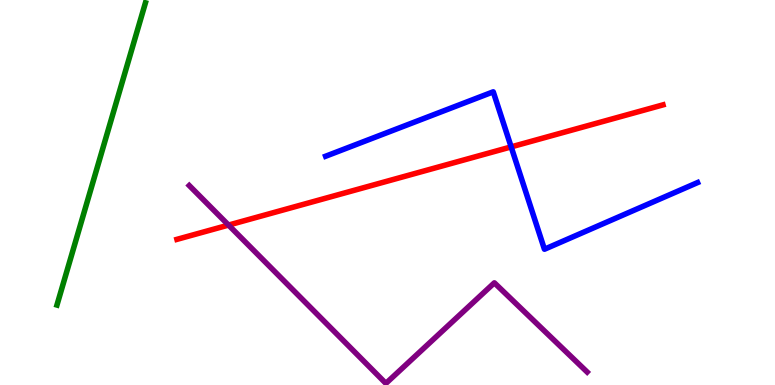[{'lines': ['blue', 'red'], 'intersections': [{'x': 6.6, 'y': 6.18}]}, {'lines': ['green', 'red'], 'intersections': []}, {'lines': ['purple', 'red'], 'intersections': [{'x': 2.95, 'y': 4.15}]}, {'lines': ['blue', 'green'], 'intersections': []}, {'lines': ['blue', 'purple'], 'intersections': []}, {'lines': ['green', 'purple'], 'intersections': []}]